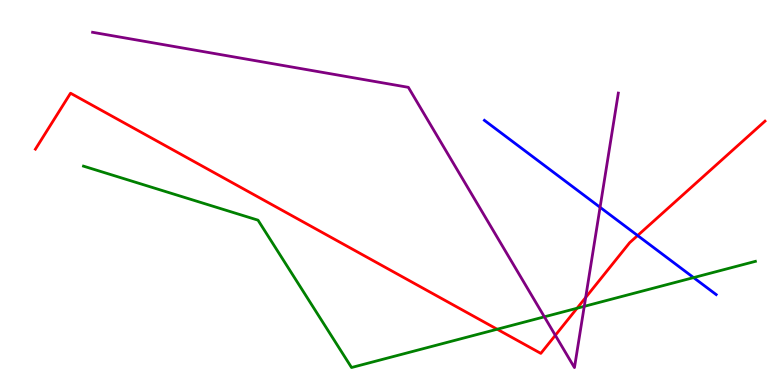[{'lines': ['blue', 'red'], 'intersections': [{'x': 8.23, 'y': 3.88}]}, {'lines': ['green', 'red'], 'intersections': [{'x': 6.42, 'y': 1.45}, {'x': 7.45, 'y': 1.99}]}, {'lines': ['purple', 'red'], 'intersections': [{'x': 7.17, 'y': 1.29}, {'x': 7.56, 'y': 2.27}]}, {'lines': ['blue', 'green'], 'intersections': [{'x': 8.95, 'y': 2.79}]}, {'lines': ['blue', 'purple'], 'intersections': [{'x': 7.74, 'y': 4.62}]}, {'lines': ['green', 'purple'], 'intersections': [{'x': 7.02, 'y': 1.77}, {'x': 7.54, 'y': 2.04}]}]